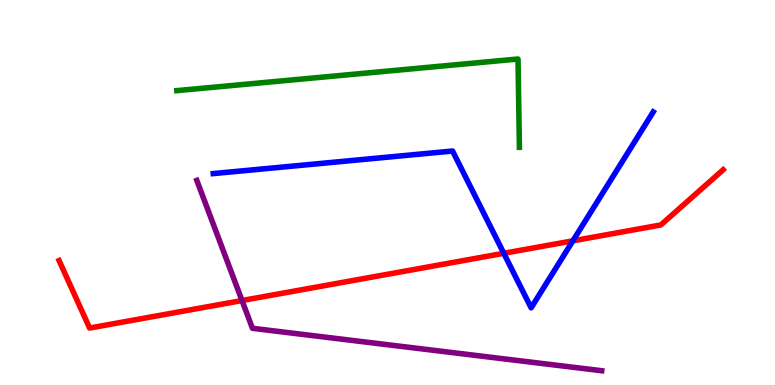[{'lines': ['blue', 'red'], 'intersections': [{'x': 6.5, 'y': 3.42}, {'x': 7.39, 'y': 3.74}]}, {'lines': ['green', 'red'], 'intersections': []}, {'lines': ['purple', 'red'], 'intersections': [{'x': 3.12, 'y': 2.19}]}, {'lines': ['blue', 'green'], 'intersections': []}, {'lines': ['blue', 'purple'], 'intersections': []}, {'lines': ['green', 'purple'], 'intersections': []}]